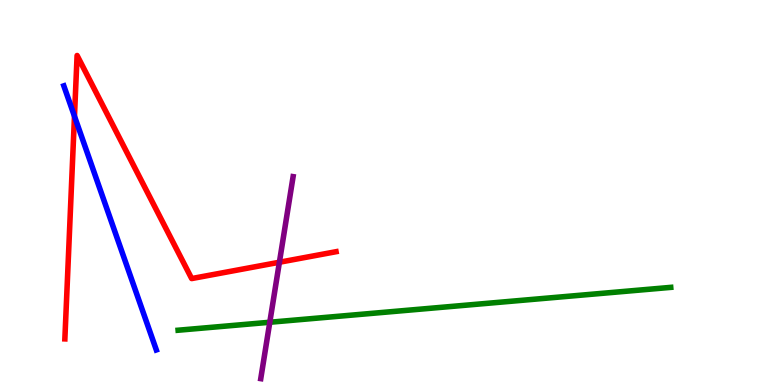[{'lines': ['blue', 'red'], 'intersections': [{'x': 0.961, 'y': 6.98}]}, {'lines': ['green', 'red'], 'intersections': []}, {'lines': ['purple', 'red'], 'intersections': [{'x': 3.61, 'y': 3.19}]}, {'lines': ['blue', 'green'], 'intersections': []}, {'lines': ['blue', 'purple'], 'intersections': []}, {'lines': ['green', 'purple'], 'intersections': [{'x': 3.48, 'y': 1.63}]}]